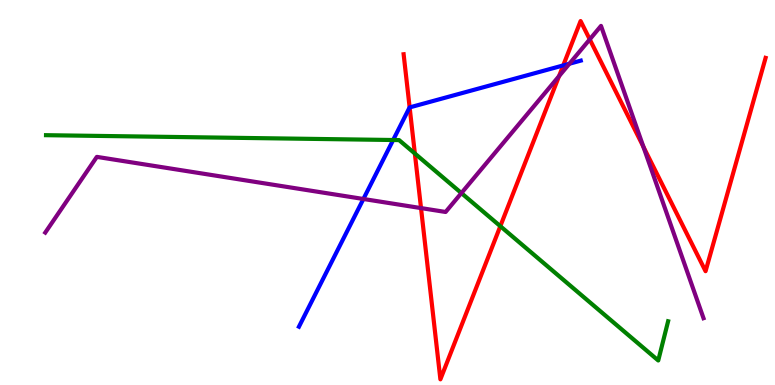[{'lines': ['blue', 'red'], 'intersections': [{'x': 5.29, 'y': 7.21}, {'x': 7.27, 'y': 8.3}]}, {'lines': ['green', 'red'], 'intersections': [{'x': 5.35, 'y': 6.01}, {'x': 6.46, 'y': 4.12}]}, {'lines': ['purple', 'red'], 'intersections': [{'x': 5.43, 'y': 4.6}, {'x': 7.21, 'y': 8.02}, {'x': 7.61, 'y': 8.98}, {'x': 8.3, 'y': 6.19}]}, {'lines': ['blue', 'green'], 'intersections': [{'x': 5.07, 'y': 6.36}]}, {'lines': ['blue', 'purple'], 'intersections': [{'x': 4.69, 'y': 4.83}, {'x': 7.35, 'y': 8.34}]}, {'lines': ['green', 'purple'], 'intersections': [{'x': 5.95, 'y': 4.98}]}]